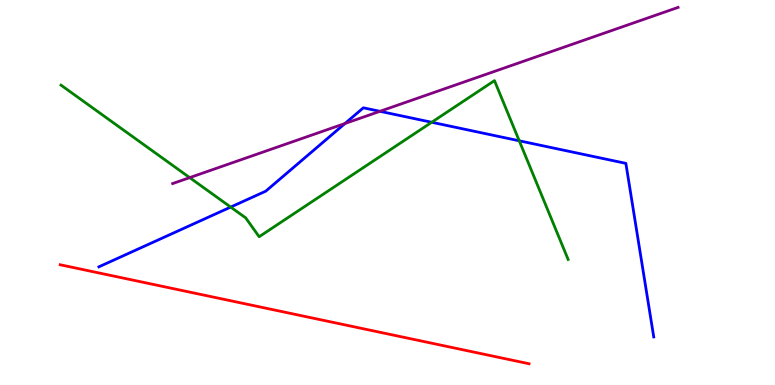[{'lines': ['blue', 'red'], 'intersections': []}, {'lines': ['green', 'red'], 'intersections': []}, {'lines': ['purple', 'red'], 'intersections': []}, {'lines': ['blue', 'green'], 'intersections': [{'x': 2.98, 'y': 4.62}, {'x': 5.57, 'y': 6.82}, {'x': 6.7, 'y': 6.34}]}, {'lines': ['blue', 'purple'], 'intersections': [{'x': 4.45, 'y': 6.79}, {'x': 4.9, 'y': 7.11}]}, {'lines': ['green', 'purple'], 'intersections': [{'x': 2.45, 'y': 5.39}]}]